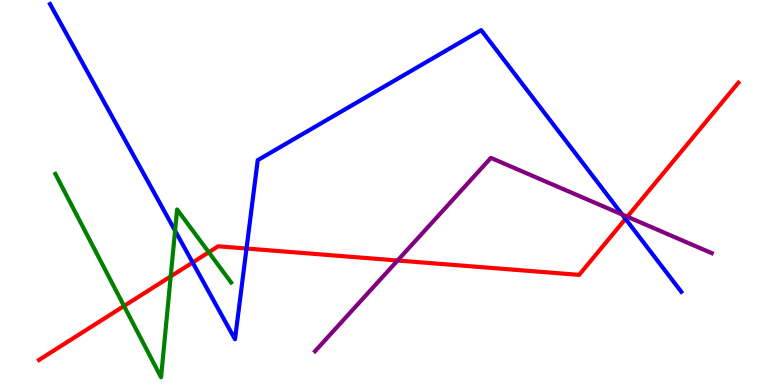[{'lines': ['blue', 'red'], 'intersections': [{'x': 2.49, 'y': 3.18}, {'x': 3.18, 'y': 3.54}, {'x': 8.07, 'y': 4.31}]}, {'lines': ['green', 'red'], 'intersections': [{'x': 1.6, 'y': 2.05}, {'x': 2.2, 'y': 2.82}, {'x': 2.69, 'y': 3.45}]}, {'lines': ['purple', 'red'], 'intersections': [{'x': 5.13, 'y': 3.23}, {'x': 8.09, 'y': 4.37}]}, {'lines': ['blue', 'green'], 'intersections': [{'x': 2.26, 'y': 4.01}]}, {'lines': ['blue', 'purple'], 'intersections': [{'x': 8.03, 'y': 4.43}]}, {'lines': ['green', 'purple'], 'intersections': []}]